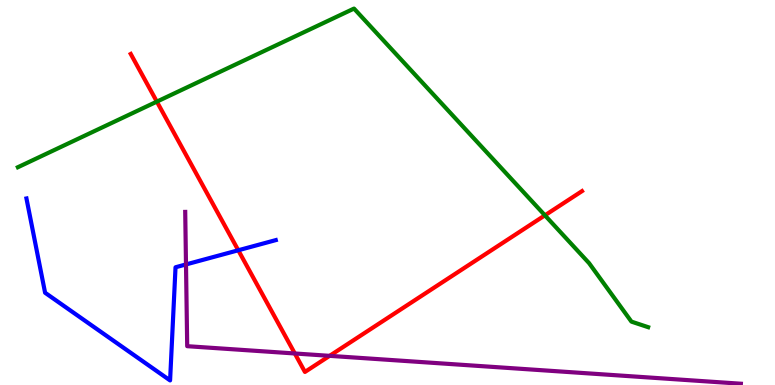[{'lines': ['blue', 'red'], 'intersections': [{'x': 3.07, 'y': 3.5}]}, {'lines': ['green', 'red'], 'intersections': [{'x': 2.02, 'y': 7.36}, {'x': 7.03, 'y': 4.41}]}, {'lines': ['purple', 'red'], 'intersections': [{'x': 3.8, 'y': 0.819}, {'x': 4.25, 'y': 0.757}]}, {'lines': ['blue', 'green'], 'intersections': []}, {'lines': ['blue', 'purple'], 'intersections': [{'x': 2.4, 'y': 3.13}]}, {'lines': ['green', 'purple'], 'intersections': []}]